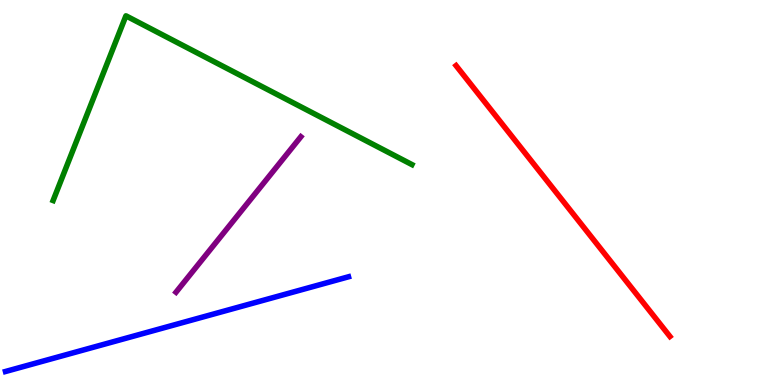[{'lines': ['blue', 'red'], 'intersections': []}, {'lines': ['green', 'red'], 'intersections': []}, {'lines': ['purple', 'red'], 'intersections': []}, {'lines': ['blue', 'green'], 'intersections': []}, {'lines': ['blue', 'purple'], 'intersections': []}, {'lines': ['green', 'purple'], 'intersections': []}]